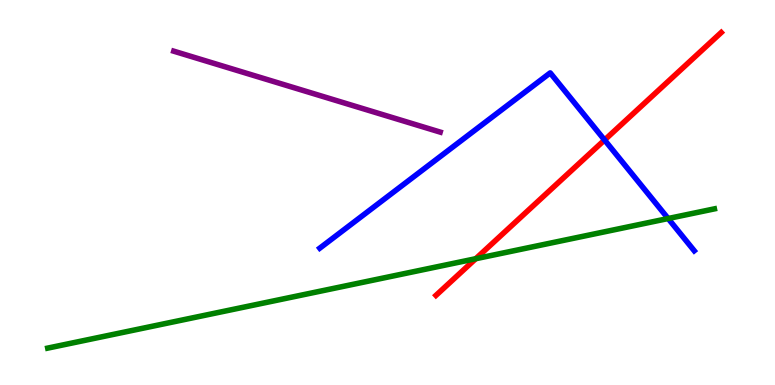[{'lines': ['blue', 'red'], 'intersections': [{'x': 7.8, 'y': 6.36}]}, {'lines': ['green', 'red'], 'intersections': [{'x': 6.14, 'y': 3.28}]}, {'lines': ['purple', 'red'], 'intersections': []}, {'lines': ['blue', 'green'], 'intersections': [{'x': 8.62, 'y': 4.32}]}, {'lines': ['blue', 'purple'], 'intersections': []}, {'lines': ['green', 'purple'], 'intersections': []}]